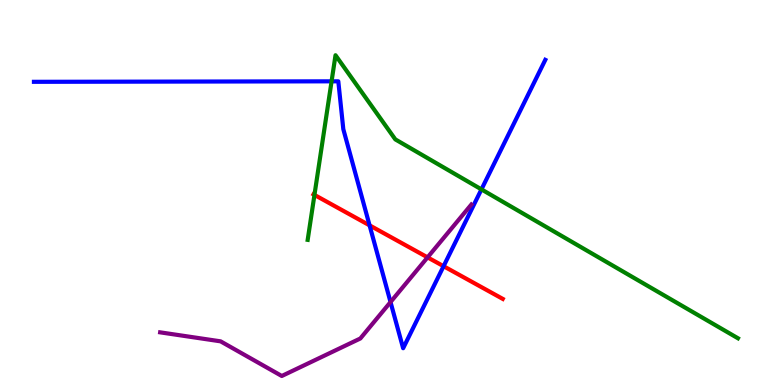[{'lines': ['blue', 'red'], 'intersections': [{'x': 4.77, 'y': 4.15}, {'x': 5.72, 'y': 3.09}]}, {'lines': ['green', 'red'], 'intersections': [{'x': 4.06, 'y': 4.94}]}, {'lines': ['purple', 'red'], 'intersections': [{'x': 5.52, 'y': 3.32}]}, {'lines': ['blue', 'green'], 'intersections': [{'x': 4.28, 'y': 7.89}, {'x': 6.21, 'y': 5.08}]}, {'lines': ['blue', 'purple'], 'intersections': [{'x': 5.04, 'y': 2.15}]}, {'lines': ['green', 'purple'], 'intersections': []}]